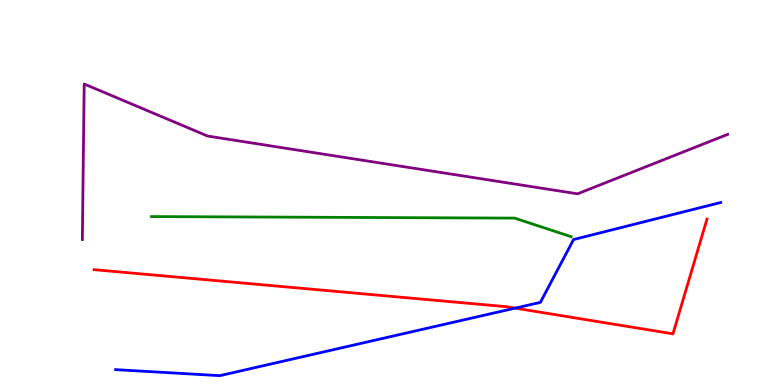[{'lines': ['blue', 'red'], 'intersections': [{'x': 6.65, 'y': 2.0}]}, {'lines': ['green', 'red'], 'intersections': []}, {'lines': ['purple', 'red'], 'intersections': []}, {'lines': ['blue', 'green'], 'intersections': []}, {'lines': ['blue', 'purple'], 'intersections': []}, {'lines': ['green', 'purple'], 'intersections': []}]